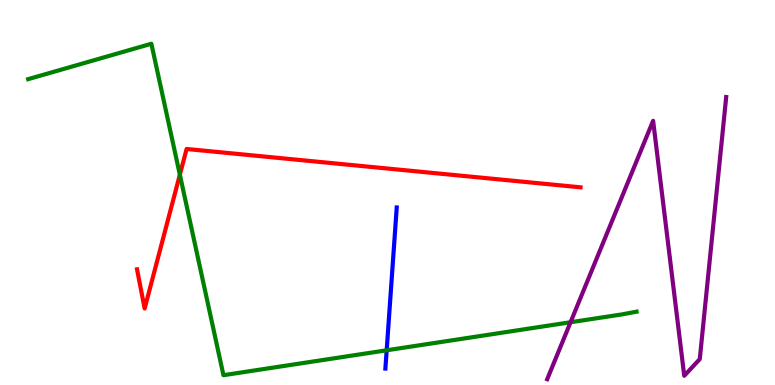[{'lines': ['blue', 'red'], 'intersections': []}, {'lines': ['green', 'red'], 'intersections': [{'x': 2.32, 'y': 5.46}]}, {'lines': ['purple', 'red'], 'intersections': []}, {'lines': ['blue', 'green'], 'intersections': [{'x': 4.99, 'y': 0.902}]}, {'lines': ['blue', 'purple'], 'intersections': []}, {'lines': ['green', 'purple'], 'intersections': [{'x': 7.36, 'y': 1.63}]}]